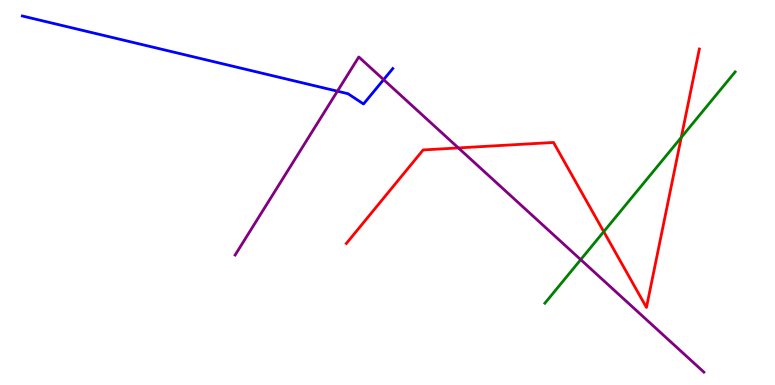[{'lines': ['blue', 'red'], 'intersections': []}, {'lines': ['green', 'red'], 'intersections': [{'x': 7.79, 'y': 3.98}, {'x': 8.79, 'y': 6.43}]}, {'lines': ['purple', 'red'], 'intersections': [{'x': 5.91, 'y': 6.16}]}, {'lines': ['blue', 'green'], 'intersections': []}, {'lines': ['blue', 'purple'], 'intersections': [{'x': 4.35, 'y': 7.63}, {'x': 4.95, 'y': 7.93}]}, {'lines': ['green', 'purple'], 'intersections': [{'x': 7.49, 'y': 3.26}]}]